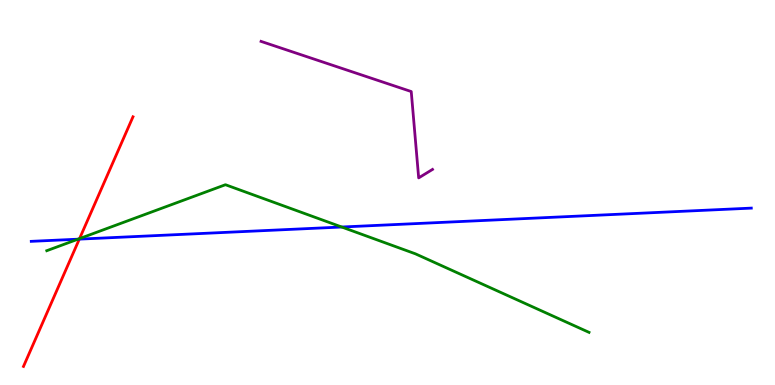[{'lines': ['blue', 'red'], 'intersections': [{'x': 1.02, 'y': 3.79}]}, {'lines': ['green', 'red'], 'intersections': [{'x': 1.03, 'y': 3.8}]}, {'lines': ['purple', 'red'], 'intersections': []}, {'lines': ['blue', 'green'], 'intersections': [{'x': 1.01, 'y': 3.79}, {'x': 4.41, 'y': 4.1}]}, {'lines': ['blue', 'purple'], 'intersections': []}, {'lines': ['green', 'purple'], 'intersections': []}]